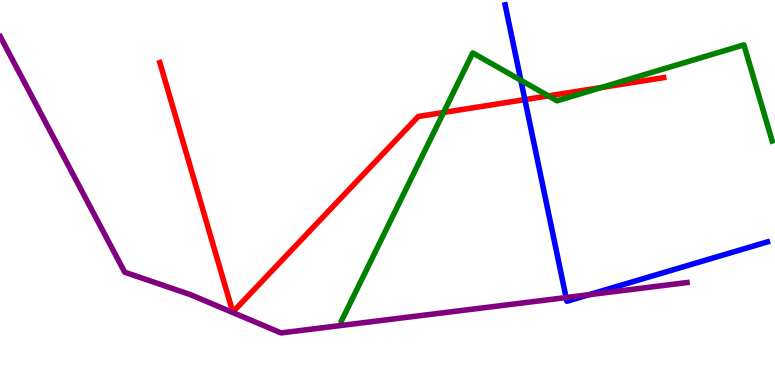[{'lines': ['blue', 'red'], 'intersections': [{'x': 6.77, 'y': 7.41}]}, {'lines': ['green', 'red'], 'intersections': [{'x': 5.72, 'y': 7.08}, {'x': 7.08, 'y': 7.51}, {'x': 7.76, 'y': 7.73}]}, {'lines': ['purple', 'red'], 'intersections': []}, {'lines': ['blue', 'green'], 'intersections': [{'x': 6.72, 'y': 7.92}]}, {'lines': ['blue', 'purple'], 'intersections': [{'x': 7.3, 'y': 2.27}, {'x': 7.6, 'y': 2.35}]}, {'lines': ['green', 'purple'], 'intersections': []}]